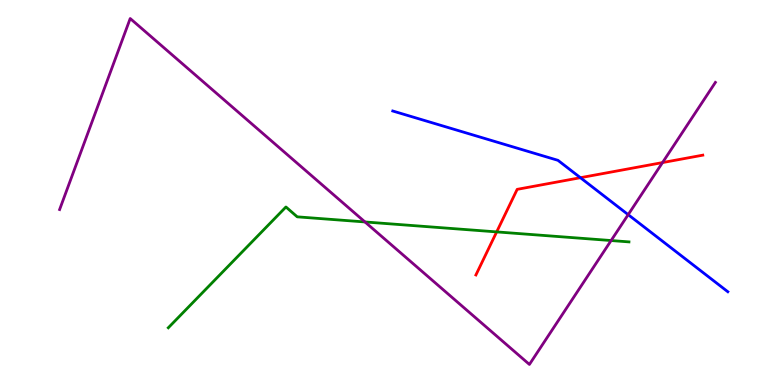[{'lines': ['blue', 'red'], 'intersections': [{'x': 7.49, 'y': 5.38}]}, {'lines': ['green', 'red'], 'intersections': [{'x': 6.41, 'y': 3.98}]}, {'lines': ['purple', 'red'], 'intersections': [{'x': 8.55, 'y': 5.78}]}, {'lines': ['blue', 'green'], 'intersections': []}, {'lines': ['blue', 'purple'], 'intersections': [{'x': 8.11, 'y': 4.42}]}, {'lines': ['green', 'purple'], 'intersections': [{'x': 4.71, 'y': 4.23}, {'x': 7.89, 'y': 3.75}]}]